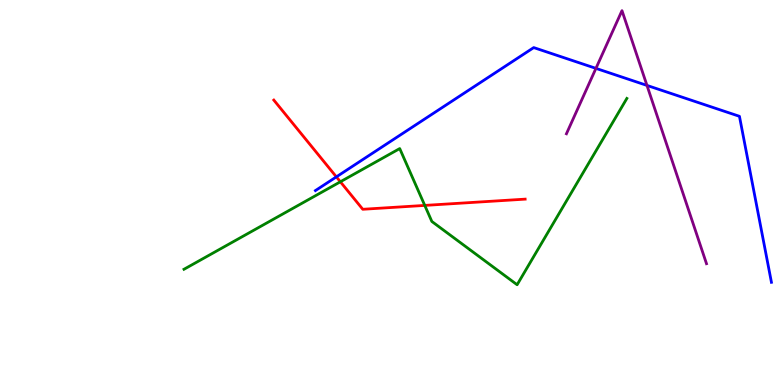[{'lines': ['blue', 'red'], 'intersections': [{'x': 4.34, 'y': 5.41}]}, {'lines': ['green', 'red'], 'intersections': [{'x': 4.39, 'y': 5.28}, {'x': 5.48, 'y': 4.66}]}, {'lines': ['purple', 'red'], 'intersections': []}, {'lines': ['blue', 'green'], 'intersections': []}, {'lines': ['blue', 'purple'], 'intersections': [{'x': 7.69, 'y': 8.22}, {'x': 8.35, 'y': 7.78}]}, {'lines': ['green', 'purple'], 'intersections': []}]